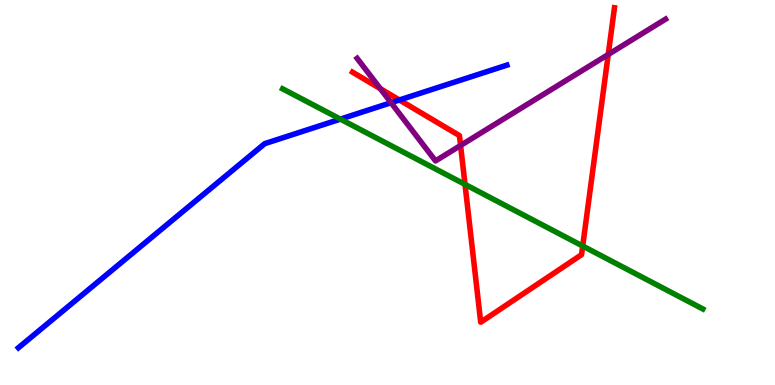[{'lines': ['blue', 'red'], 'intersections': [{'x': 5.15, 'y': 7.4}]}, {'lines': ['green', 'red'], 'intersections': [{'x': 6.0, 'y': 5.21}, {'x': 7.52, 'y': 3.61}]}, {'lines': ['purple', 'red'], 'intersections': [{'x': 4.91, 'y': 7.7}, {'x': 5.94, 'y': 6.22}, {'x': 7.85, 'y': 8.59}]}, {'lines': ['blue', 'green'], 'intersections': [{'x': 4.39, 'y': 6.91}]}, {'lines': ['blue', 'purple'], 'intersections': [{'x': 5.05, 'y': 7.33}]}, {'lines': ['green', 'purple'], 'intersections': []}]